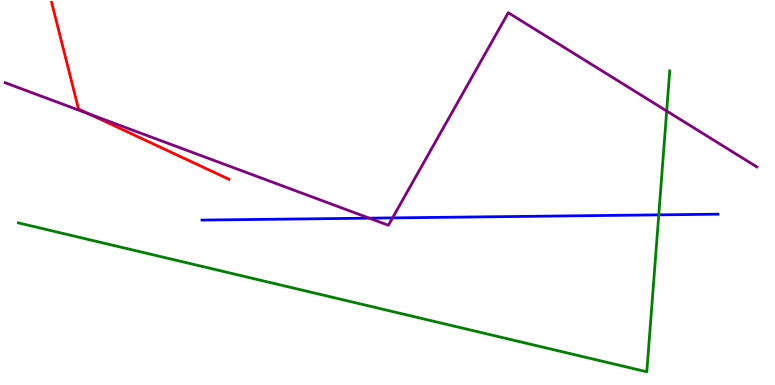[{'lines': ['blue', 'red'], 'intersections': []}, {'lines': ['green', 'red'], 'intersections': []}, {'lines': ['purple', 'red'], 'intersections': [{'x': 1.15, 'y': 7.04}]}, {'lines': ['blue', 'green'], 'intersections': [{'x': 8.5, 'y': 4.42}]}, {'lines': ['blue', 'purple'], 'intersections': [{'x': 4.76, 'y': 4.33}, {'x': 5.07, 'y': 4.34}]}, {'lines': ['green', 'purple'], 'intersections': [{'x': 8.6, 'y': 7.12}]}]